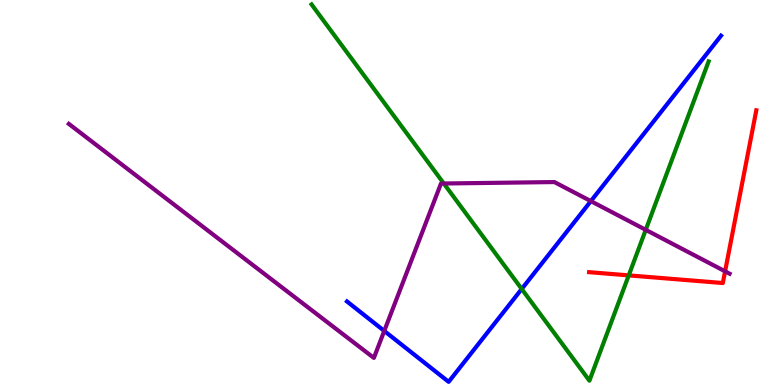[{'lines': ['blue', 'red'], 'intersections': []}, {'lines': ['green', 'red'], 'intersections': [{'x': 8.11, 'y': 2.85}]}, {'lines': ['purple', 'red'], 'intersections': [{'x': 9.36, 'y': 2.95}]}, {'lines': ['blue', 'green'], 'intersections': [{'x': 6.73, 'y': 2.49}]}, {'lines': ['blue', 'purple'], 'intersections': [{'x': 4.96, 'y': 1.4}, {'x': 7.62, 'y': 4.78}]}, {'lines': ['green', 'purple'], 'intersections': [{'x': 5.73, 'y': 5.23}, {'x': 8.33, 'y': 4.03}]}]